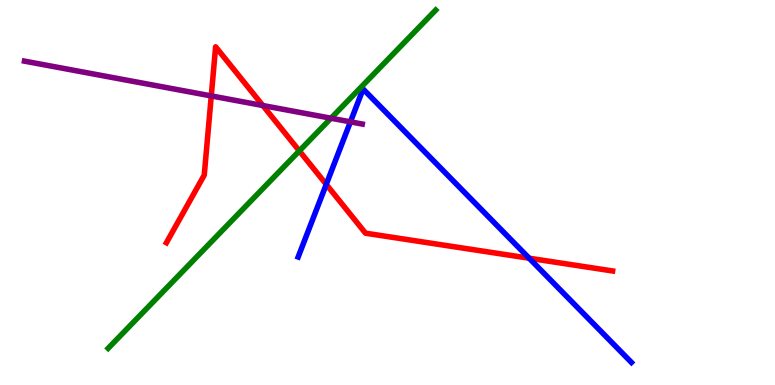[{'lines': ['blue', 'red'], 'intersections': [{'x': 4.21, 'y': 5.21}, {'x': 6.83, 'y': 3.29}]}, {'lines': ['green', 'red'], 'intersections': [{'x': 3.86, 'y': 6.08}]}, {'lines': ['purple', 'red'], 'intersections': [{'x': 2.73, 'y': 7.51}, {'x': 3.39, 'y': 7.26}]}, {'lines': ['blue', 'green'], 'intersections': []}, {'lines': ['blue', 'purple'], 'intersections': [{'x': 4.52, 'y': 6.84}]}, {'lines': ['green', 'purple'], 'intersections': [{'x': 4.27, 'y': 6.93}]}]